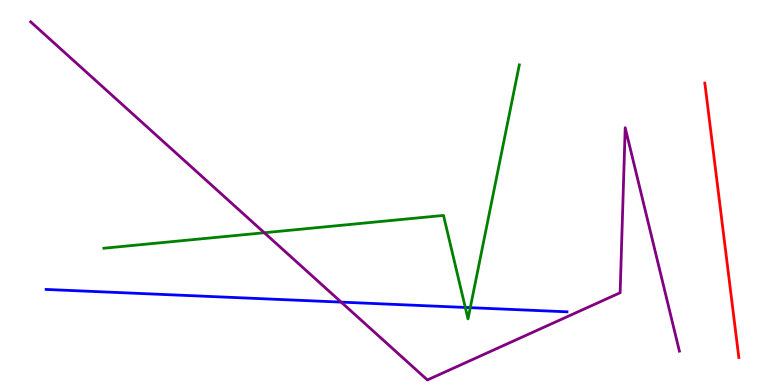[{'lines': ['blue', 'red'], 'intersections': []}, {'lines': ['green', 'red'], 'intersections': []}, {'lines': ['purple', 'red'], 'intersections': []}, {'lines': ['blue', 'green'], 'intersections': [{'x': 6.0, 'y': 2.01}, {'x': 6.07, 'y': 2.01}]}, {'lines': ['blue', 'purple'], 'intersections': [{'x': 4.4, 'y': 2.15}]}, {'lines': ['green', 'purple'], 'intersections': [{'x': 3.41, 'y': 3.95}]}]